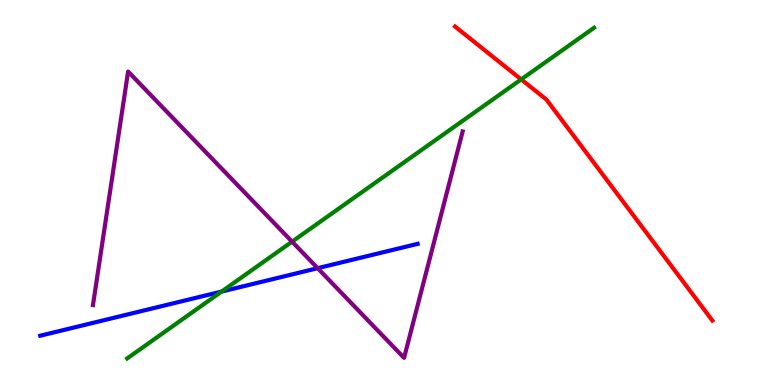[{'lines': ['blue', 'red'], 'intersections': []}, {'lines': ['green', 'red'], 'intersections': [{'x': 6.72, 'y': 7.94}]}, {'lines': ['purple', 'red'], 'intersections': []}, {'lines': ['blue', 'green'], 'intersections': [{'x': 2.86, 'y': 2.43}]}, {'lines': ['blue', 'purple'], 'intersections': [{'x': 4.1, 'y': 3.03}]}, {'lines': ['green', 'purple'], 'intersections': [{'x': 3.77, 'y': 3.72}]}]